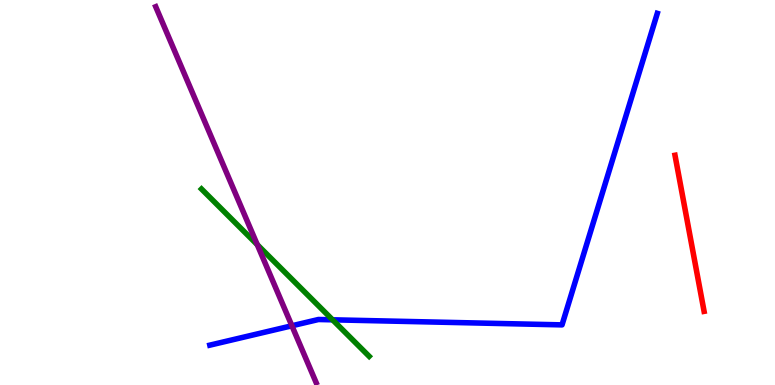[{'lines': ['blue', 'red'], 'intersections': []}, {'lines': ['green', 'red'], 'intersections': []}, {'lines': ['purple', 'red'], 'intersections': []}, {'lines': ['blue', 'green'], 'intersections': [{'x': 4.29, 'y': 1.69}]}, {'lines': ['blue', 'purple'], 'intersections': [{'x': 3.77, 'y': 1.54}]}, {'lines': ['green', 'purple'], 'intersections': [{'x': 3.32, 'y': 3.65}]}]